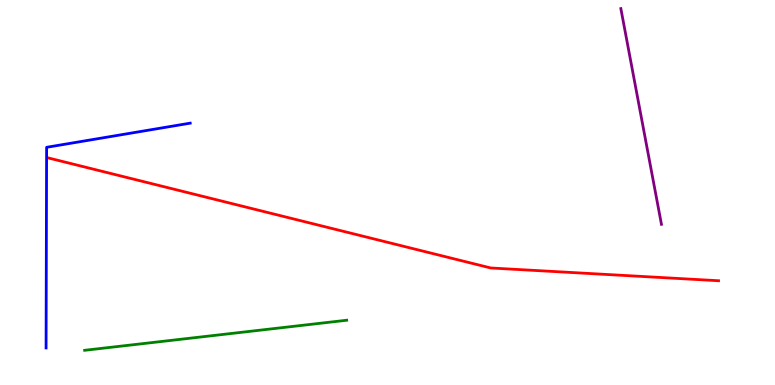[{'lines': ['blue', 'red'], 'intersections': []}, {'lines': ['green', 'red'], 'intersections': []}, {'lines': ['purple', 'red'], 'intersections': []}, {'lines': ['blue', 'green'], 'intersections': []}, {'lines': ['blue', 'purple'], 'intersections': []}, {'lines': ['green', 'purple'], 'intersections': []}]